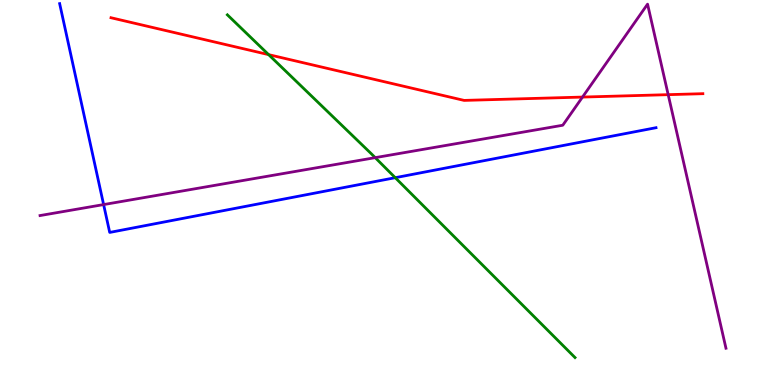[{'lines': ['blue', 'red'], 'intersections': []}, {'lines': ['green', 'red'], 'intersections': [{'x': 3.47, 'y': 8.58}]}, {'lines': ['purple', 'red'], 'intersections': [{'x': 7.52, 'y': 7.48}, {'x': 8.62, 'y': 7.54}]}, {'lines': ['blue', 'green'], 'intersections': [{'x': 5.1, 'y': 5.38}]}, {'lines': ['blue', 'purple'], 'intersections': [{'x': 1.34, 'y': 4.69}]}, {'lines': ['green', 'purple'], 'intersections': [{'x': 4.84, 'y': 5.91}]}]